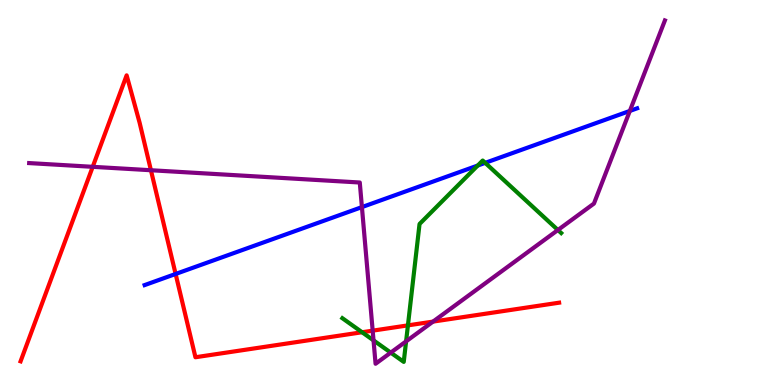[{'lines': ['blue', 'red'], 'intersections': [{'x': 2.27, 'y': 2.88}]}, {'lines': ['green', 'red'], 'intersections': [{'x': 4.67, 'y': 1.37}, {'x': 5.26, 'y': 1.55}]}, {'lines': ['purple', 'red'], 'intersections': [{'x': 1.2, 'y': 5.67}, {'x': 1.95, 'y': 5.58}, {'x': 4.81, 'y': 1.41}, {'x': 5.59, 'y': 1.65}]}, {'lines': ['blue', 'green'], 'intersections': [{'x': 6.16, 'y': 5.7}, {'x': 6.26, 'y': 5.77}]}, {'lines': ['blue', 'purple'], 'intersections': [{'x': 4.67, 'y': 4.62}, {'x': 8.13, 'y': 7.12}]}, {'lines': ['green', 'purple'], 'intersections': [{'x': 4.82, 'y': 1.16}, {'x': 5.04, 'y': 0.841}, {'x': 5.24, 'y': 1.13}, {'x': 7.2, 'y': 4.03}]}]